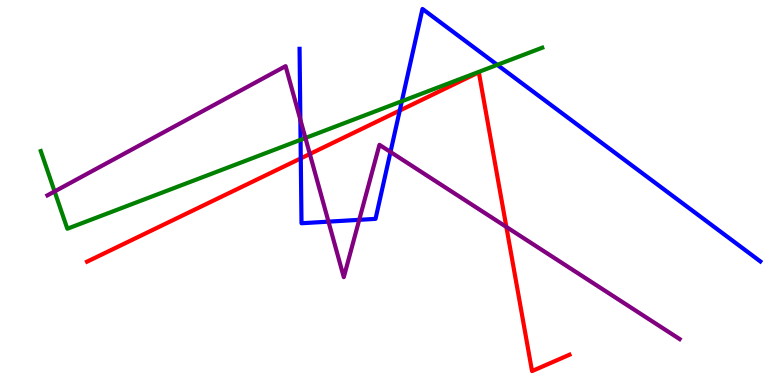[{'lines': ['blue', 'red'], 'intersections': [{'x': 3.88, 'y': 5.89}, {'x': 5.16, 'y': 7.13}]}, {'lines': ['green', 'red'], 'intersections': []}, {'lines': ['purple', 'red'], 'intersections': [{'x': 4.0, 'y': 6.0}, {'x': 6.53, 'y': 4.11}]}, {'lines': ['blue', 'green'], 'intersections': [{'x': 3.88, 'y': 6.37}, {'x': 5.18, 'y': 7.37}, {'x': 6.42, 'y': 8.32}]}, {'lines': ['blue', 'purple'], 'intersections': [{'x': 3.88, 'y': 6.89}, {'x': 4.24, 'y': 4.24}, {'x': 4.64, 'y': 4.29}, {'x': 5.04, 'y': 6.05}]}, {'lines': ['green', 'purple'], 'intersections': [{'x': 0.704, 'y': 5.03}, {'x': 3.94, 'y': 6.42}]}]